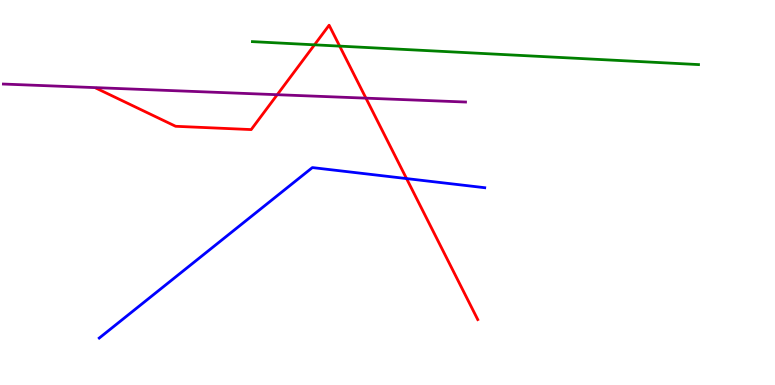[{'lines': ['blue', 'red'], 'intersections': [{'x': 5.25, 'y': 5.36}]}, {'lines': ['green', 'red'], 'intersections': [{'x': 4.06, 'y': 8.84}, {'x': 4.38, 'y': 8.8}]}, {'lines': ['purple', 'red'], 'intersections': [{'x': 3.58, 'y': 7.54}, {'x': 4.72, 'y': 7.45}]}, {'lines': ['blue', 'green'], 'intersections': []}, {'lines': ['blue', 'purple'], 'intersections': []}, {'lines': ['green', 'purple'], 'intersections': []}]